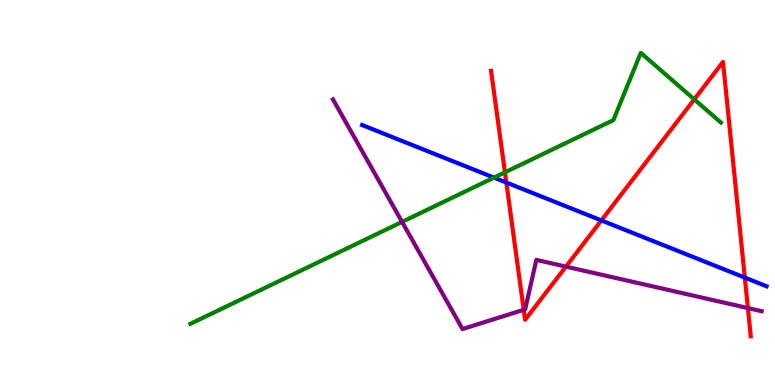[{'lines': ['blue', 'red'], 'intersections': [{'x': 6.53, 'y': 5.26}, {'x': 7.76, 'y': 4.28}, {'x': 9.61, 'y': 2.79}]}, {'lines': ['green', 'red'], 'intersections': [{'x': 6.52, 'y': 5.52}, {'x': 8.96, 'y': 7.42}]}, {'lines': ['purple', 'red'], 'intersections': [{'x': 6.76, 'y': 1.95}, {'x': 7.3, 'y': 3.07}, {'x': 9.65, 'y': 2.0}]}, {'lines': ['blue', 'green'], 'intersections': [{'x': 6.37, 'y': 5.39}]}, {'lines': ['blue', 'purple'], 'intersections': []}, {'lines': ['green', 'purple'], 'intersections': [{'x': 5.19, 'y': 4.24}]}]